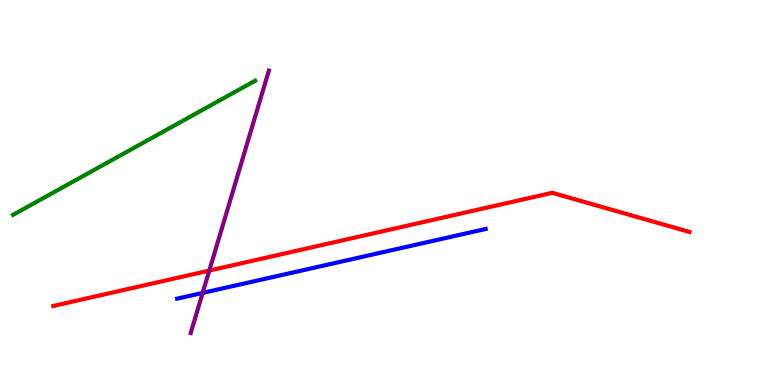[{'lines': ['blue', 'red'], 'intersections': []}, {'lines': ['green', 'red'], 'intersections': []}, {'lines': ['purple', 'red'], 'intersections': [{'x': 2.7, 'y': 2.97}]}, {'lines': ['blue', 'green'], 'intersections': []}, {'lines': ['blue', 'purple'], 'intersections': [{'x': 2.61, 'y': 2.39}]}, {'lines': ['green', 'purple'], 'intersections': []}]